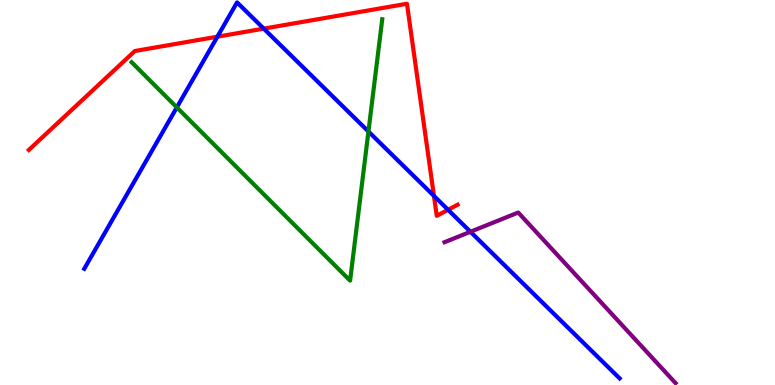[{'lines': ['blue', 'red'], 'intersections': [{'x': 2.8, 'y': 9.05}, {'x': 3.4, 'y': 9.26}, {'x': 5.6, 'y': 4.91}, {'x': 5.78, 'y': 4.55}]}, {'lines': ['green', 'red'], 'intersections': []}, {'lines': ['purple', 'red'], 'intersections': []}, {'lines': ['blue', 'green'], 'intersections': [{'x': 2.28, 'y': 7.21}, {'x': 4.75, 'y': 6.58}]}, {'lines': ['blue', 'purple'], 'intersections': [{'x': 6.07, 'y': 3.98}]}, {'lines': ['green', 'purple'], 'intersections': []}]